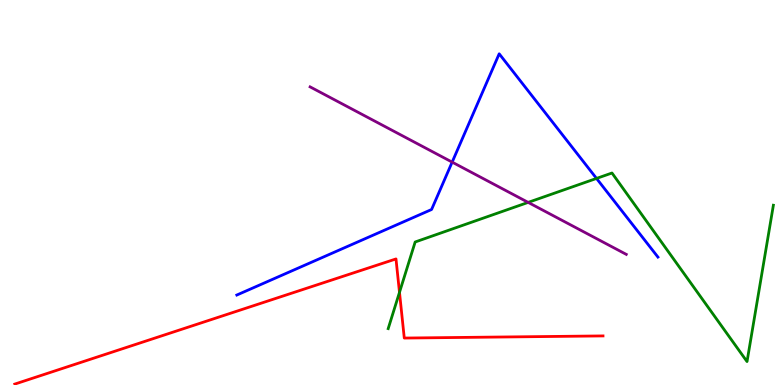[{'lines': ['blue', 'red'], 'intersections': []}, {'lines': ['green', 'red'], 'intersections': [{'x': 5.15, 'y': 2.41}]}, {'lines': ['purple', 'red'], 'intersections': []}, {'lines': ['blue', 'green'], 'intersections': [{'x': 7.7, 'y': 5.37}]}, {'lines': ['blue', 'purple'], 'intersections': [{'x': 5.83, 'y': 5.79}]}, {'lines': ['green', 'purple'], 'intersections': [{'x': 6.81, 'y': 4.74}]}]